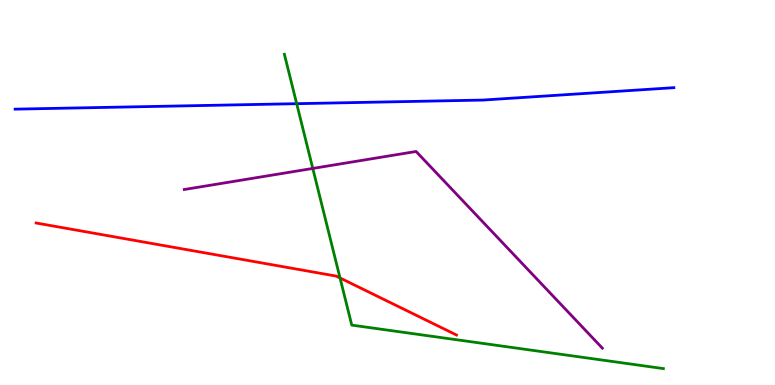[{'lines': ['blue', 'red'], 'intersections': []}, {'lines': ['green', 'red'], 'intersections': [{'x': 4.39, 'y': 2.78}]}, {'lines': ['purple', 'red'], 'intersections': []}, {'lines': ['blue', 'green'], 'intersections': [{'x': 3.83, 'y': 7.31}]}, {'lines': ['blue', 'purple'], 'intersections': []}, {'lines': ['green', 'purple'], 'intersections': [{'x': 4.04, 'y': 5.63}]}]